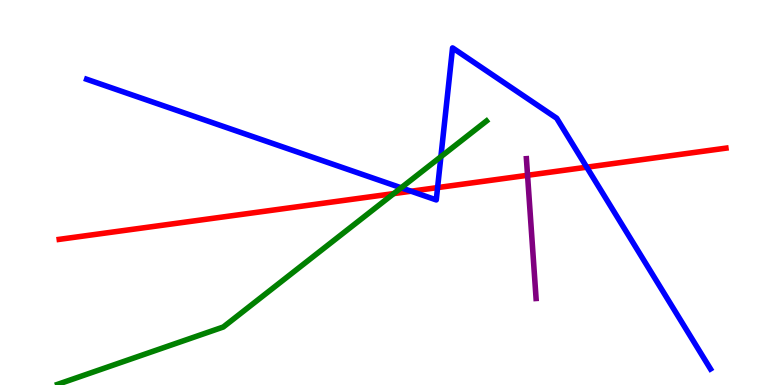[{'lines': ['blue', 'red'], 'intersections': [{'x': 5.3, 'y': 5.03}, {'x': 5.65, 'y': 5.13}, {'x': 7.57, 'y': 5.66}]}, {'lines': ['green', 'red'], 'intersections': [{'x': 5.08, 'y': 4.97}]}, {'lines': ['purple', 'red'], 'intersections': [{'x': 6.81, 'y': 5.45}]}, {'lines': ['blue', 'green'], 'intersections': [{'x': 5.18, 'y': 5.12}, {'x': 5.69, 'y': 5.93}]}, {'lines': ['blue', 'purple'], 'intersections': []}, {'lines': ['green', 'purple'], 'intersections': []}]